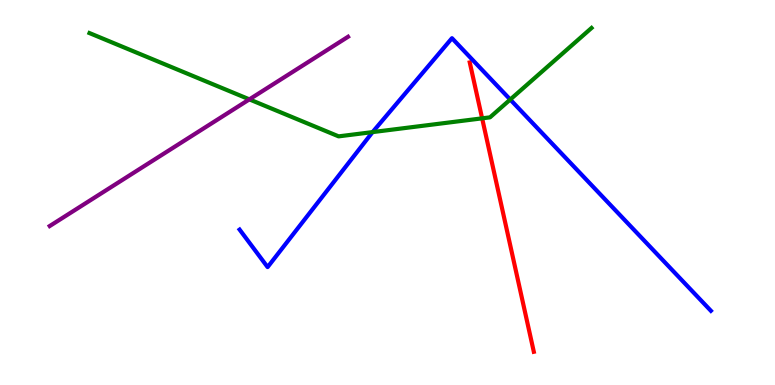[{'lines': ['blue', 'red'], 'intersections': []}, {'lines': ['green', 'red'], 'intersections': [{'x': 6.22, 'y': 6.93}]}, {'lines': ['purple', 'red'], 'intersections': []}, {'lines': ['blue', 'green'], 'intersections': [{'x': 4.81, 'y': 6.57}, {'x': 6.58, 'y': 7.41}]}, {'lines': ['blue', 'purple'], 'intersections': []}, {'lines': ['green', 'purple'], 'intersections': [{'x': 3.22, 'y': 7.42}]}]